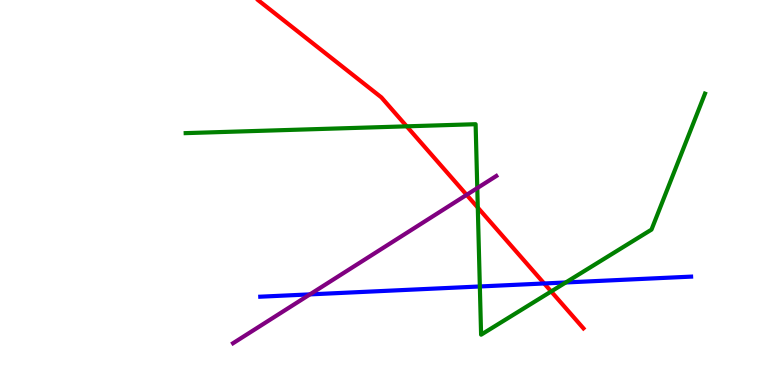[{'lines': ['blue', 'red'], 'intersections': [{'x': 7.02, 'y': 2.64}]}, {'lines': ['green', 'red'], 'intersections': [{'x': 5.25, 'y': 6.72}, {'x': 6.16, 'y': 4.61}, {'x': 7.11, 'y': 2.43}]}, {'lines': ['purple', 'red'], 'intersections': [{'x': 6.02, 'y': 4.94}]}, {'lines': ['blue', 'green'], 'intersections': [{'x': 6.19, 'y': 2.56}, {'x': 7.3, 'y': 2.66}]}, {'lines': ['blue', 'purple'], 'intersections': [{'x': 4.0, 'y': 2.35}]}, {'lines': ['green', 'purple'], 'intersections': [{'x': 6.16, 'y': 5.11}]}]